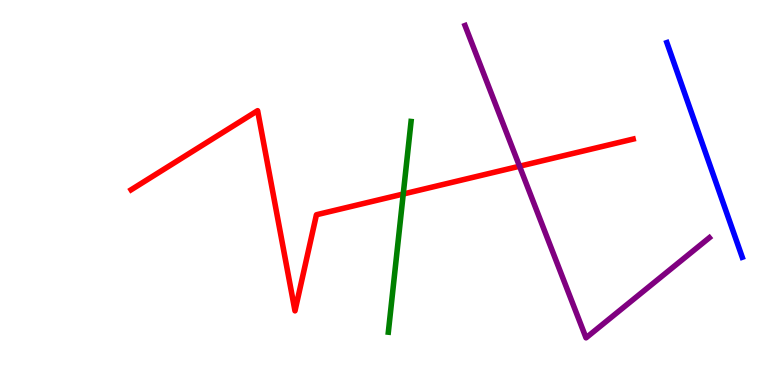[{'lines': ['blue', 'red'], 'intersections': []}, {'lines': ['green', 'red'], 'intersections': [{'x': 5.2, 'y': 4.96}]}, {'lines': ['purple', 'red'], 'intersections': [{'x': 6.7, 'y': 5.68}]}, {'lines': ['blue', 'green'], 'intersections': []}, {'lines': ['blue', 'purple'], 'intersections': []}, {'lines': ['green', 'purple'], 'intersections': []}]